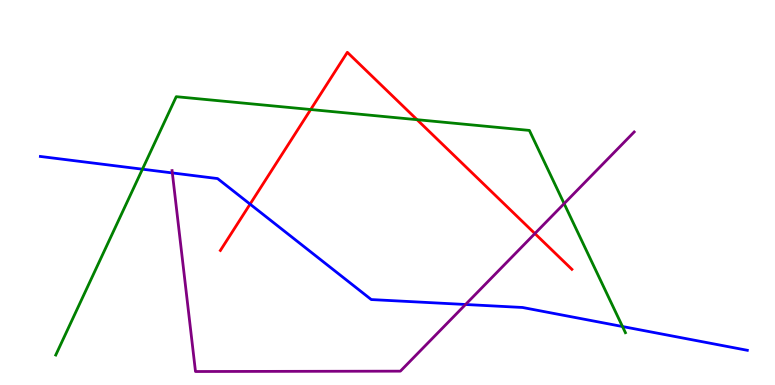[{'lines': ['blue', 'red'], 'intersections': [{'x': 3.23, 'y': 4.7}]}, {'lines': ['green', 'red'], 'intersections': [{'x': 4.01, 'y': 7.16}, {'x': 5.38, 'y': 6.89}]}, {'lines': ['purple', 'red'], 'intersections': [{'x': 6.9, 'y': 3.93}]}, {'lines': ['blue', 'green'], 'intersections': [{'x': 1.84, 'y': 5.61}, {'x': 8.03, 'y': 1.52}]}, {'lines': ['blue', 'purple'], 'intersections': [{'x': 2.22, 'y': 5.51}, {'x': 6.01, 'y': 2.09}]}, {'lines': ['green', 'purple'], 'intersections': [{'x': 7.28, 'y': 4.71}]}]